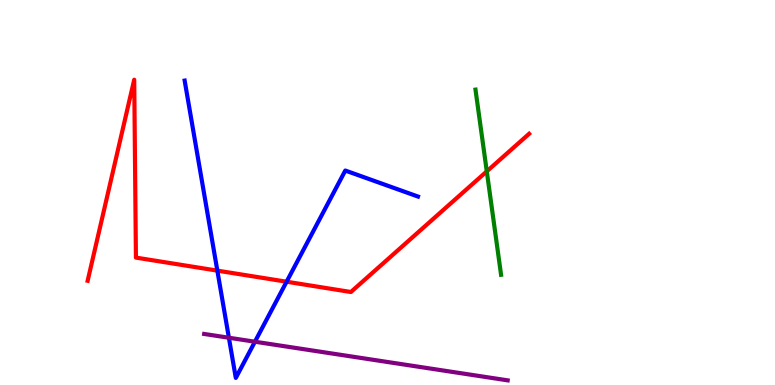[{'lines': ['blue', 'red'], 'intersections': [{'x': 2.8, 'y': 2.97}, {'x': 3.7, 'y': 2.68}]}, {'lines': ['green', 'red'], 'intersections': [{'x': 6.28, 'y': 5.55}]}, {'lines': ['purple', 'red'], 'intersections': []}, {'lines': ['blue', 'green'], 'intersections': []}, {'lines': ['blue', 'purple'], 'intersections': [{'x': 2.95, 'y': 1.23}, {'x': 3.29, 'y': 1.12}]}, {'lines': ['green', 'purple'], 'intersections': []}]